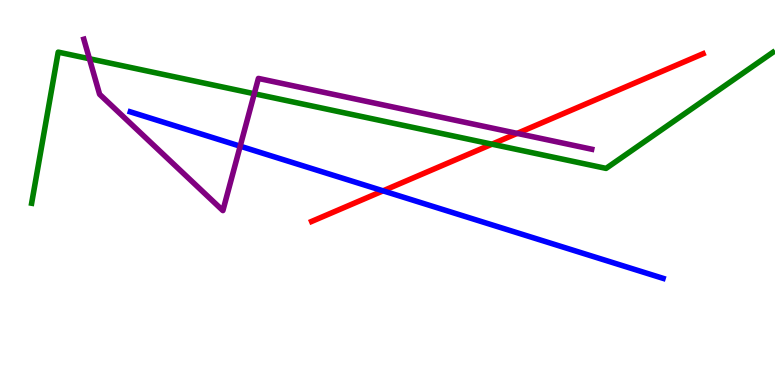[{'lines': ['blue', 'red'], 'intersections': [{'x': 4.94, 'y': 5.04}]}, {'lines': ['green', 'red'], 'intersections': [{'x': 6.35, 'y': 6.26}]}, {'lines': ['purple', 'red'], 'intersections': [{'x': 6.67, 'y': 6.54}]}, {'lines': ['blue', 'green'], 'intersections': []}, {'lines': ['blue', 'purple'], 'intersections': [{'x': 3.1, 'y': 6.2}]}, {'lines': ['green', 'purple'], 'intersections': [{'x': 1.15, 'y': 8.47}, {'x': 3.28, 'y': 7.57}]}]